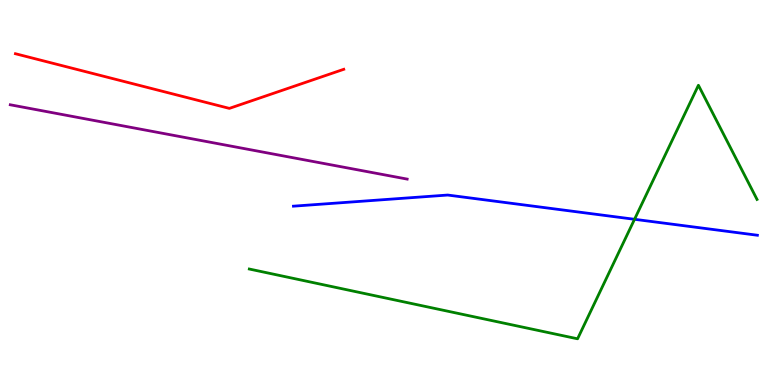[{'lines': ['blue', 'red'], 'intersections': []}, {'lines': ['green', 'red'], 'intersections': []}, {'lines': ['purple', 'red'], 'intersections': []}, {'lines': ['blue', 'green'], 'intersections': [{'x': 8.19, 'y': 4.3}]}, {'lines': ['blue', 'purple'], 'intersections': []}, {'lines': ['green', 'purple'], 'intersections': []}]